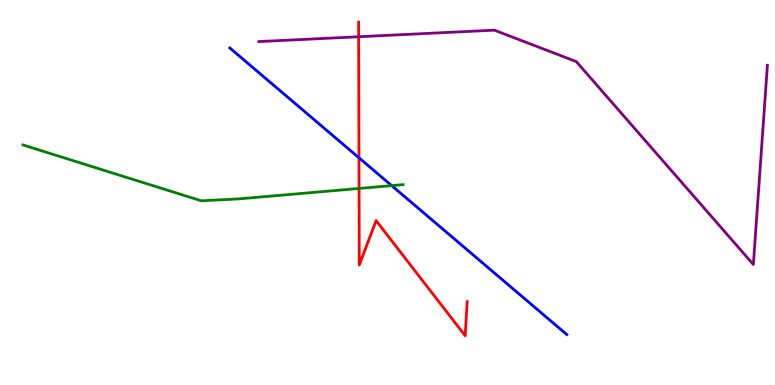[{'lines': ['blue', 'red'], 'intersections': [{'x': 4.63, 'y': 5.9}]}, {'lines': ['green', 'red'], 'intersections': [{'x': 4.63, 'y': 5.1}]}, {'lines': ['purple', 'red'], 'intersections': [{'x': 4.63, 'y': 9.05}]}, {'lines': ['blue', 'green'], 'intersections': [{'x': 5.05, 'y': 5.18}]}, {'lines': ['blue', 'purple'], 'intersections': []}, {'lines': ['green', 'purple'], 'intersections': []}]